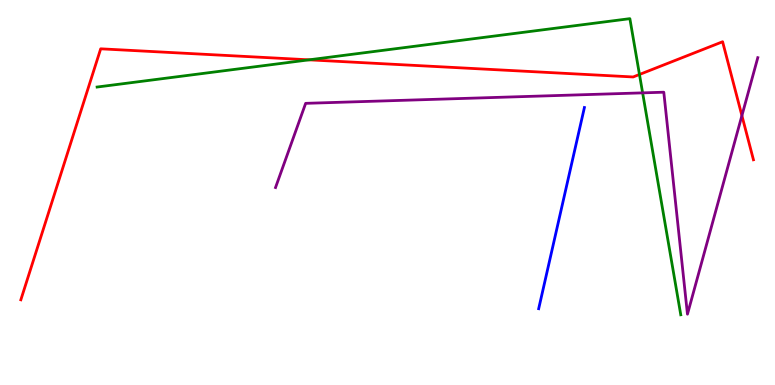[{'lines': ['blue', 'red'], 'intersections': []}, {'lines': ['green', 'red'], 'intersections': [{'x': 3.99, 'y': 8.45}, {'x': 8.25, 'y': 8.07}]}, {'lines': ['purple', 'red'], 'intersections': [{'x': 9.57, 'y': 7.0}]}, {'lines': ['blue', 'green'], 'intersections': []}, {'lines': ['blue', 'purple'], 'intersections': []}, {'lines': ['green', 'purple'], 'intersections': [{'x': 8.29, 'y': 7.59}]}]